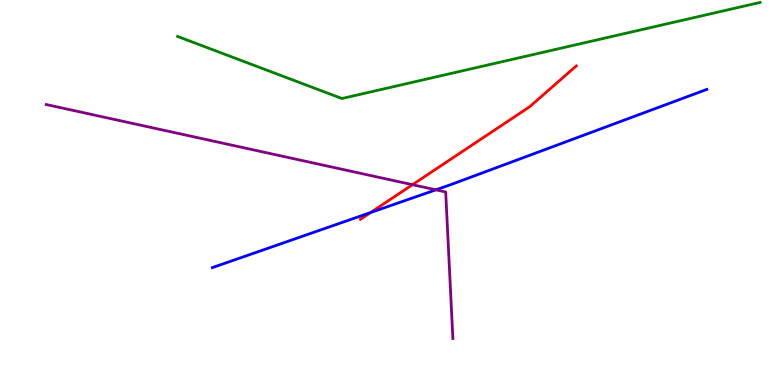[{'lines': ['blue', 'red'], 'intersections': [{'x': 4.78, 'y': 4.48}]}, {'lines': ['green', 'red'], 'intersections': []}, {'lines': ['purple', 'red'], 'intersections': [{'x': 5.32, 'y': 5.2}]}, {'lines': ['blue', 'green'], 'intersections': []}, {'lines': ['blue', 'purple'], 'intersections': [{'x': 5.62, 'y': 5.07}]}, {'lines': ['green', 'purple'], 'intersections': []}]